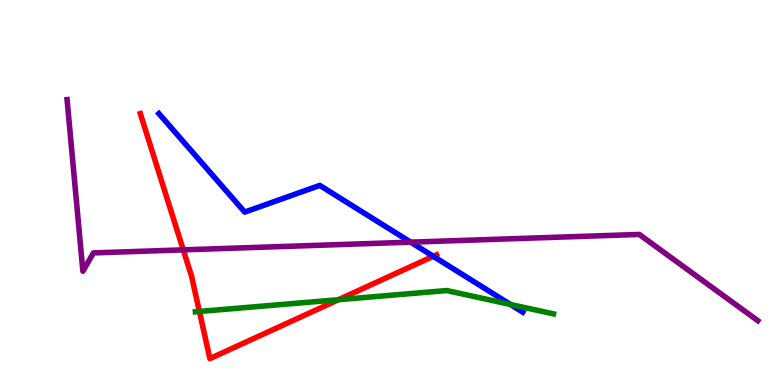[{'lines': ['blue', 'red'], 'intersections': [{'x': 5.59, 'y': 3.34}]}, {'lines': ['green', 'red'], 'intersections': [{'x': 2.57, 'y': 1.91}, {'x': 4.37, 'y': 2.22}]}, {'lines': ['purple', 'red'], 'intersections': [{'x': 2.36, 'y': 3.51}]}, {'lines': ['blue', 'green'], 'intersections': [{'x': 6.59, 'y': 2.09}]}, {'lines': ['blue', 'purple'], 'intersections': [{'x': 5.3, 'y': 3.71}]}, {'lines': ['green', 'purple'], 'intersections': []}]